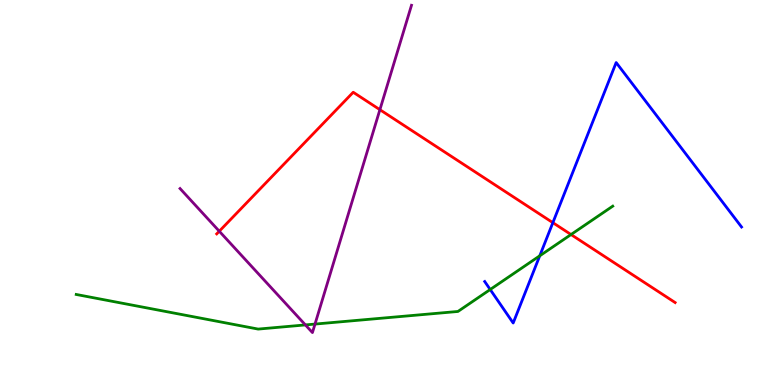[{'lines': ['blue', 'red'], 'intersections': [{'x': 7.13, 'y': 4.22}]}, {'lines': ['green', 'red'], 'intersections': [{'x': 7.37, 'y': 3.91}]}, {'lines': ['purple', 'red'], 'intersections': [{'x': 2.83, 'y': 3.99}, {'x': 4.9, 'y': 7.15}]}, {'lines': ['blue', 'green'], 'intersections': [{'x': 6.33, 'y': 2.48}, {'x': 6.96, 'y': 3.36}]}, {'lines': ['blue', 'purple'], 'intersections': []}, {'lines': ['green', 'purple'], 'intersections': [{'x': 3.94, 'y': 1.56}, {'x': 4.06, 'y': 1.58}]}]